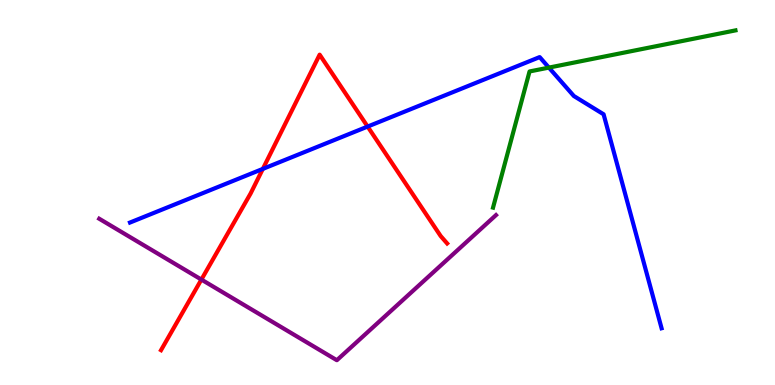[{'lines': ['blue', 'red'], 'intersections': [{'x': 3.39, 'y': 5.61}, {'x': 4.74, 'y': 6.71}]}, {'lines': ['green', 'red'], 'intersections': []}, {'lines': ['purple', 'red'], 'intersections': [{'x': 2.6, 'y': 2.74}]}, {'lines': ['blue', 'green'], 'intersections': [{'x': 7.08, 'y': 8.24}]}, {'lines': ['blue', 'purple'], 'intersections': []}, {'lines': ['green', 'purple'], 'intersections': []}]